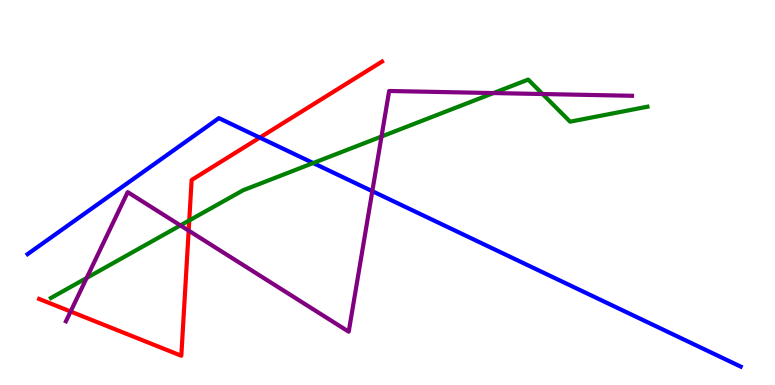[{'lines': ['blue', 'red'], 'intersections': [{'x': 3.35, 'y': 6.43}]}, {'lines': ['green', 'red'], 'intersections': [{'x': 2.44, 'y': 4.27}]}, {'lines': ['purple', 'red'], 'intersections': [{'x': 0.911, 'y': 1.91}, {'x': 2.43, 'y': 4.01}]}, {'lines': ['blue', 'green'], 'intersections': [{'x': 4.04, 'y': 5.77}]}, {'lines': ['blue', 'purple'], 'intersections': [{'x': 4.8, 'y': 5.03}]}, {'lines': ['green', 'purple'], 'intersections': [{'x': 1.12, 'y': 2.78}, {'x': 2.33, 'y': 4.15}, {'x': 4.92, 'y': 6.45}, {'x': 6.37, 'y': 7.58}, {'x': 7.0, 'y': 7.56}]}]